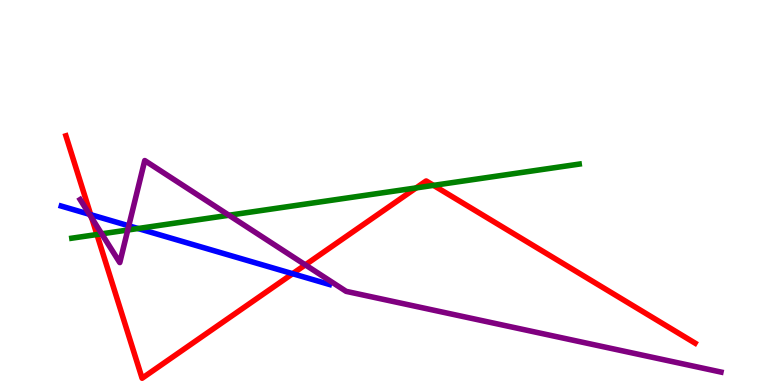[{'lines': ['blue', 'red'], 'intersections': [{'x': 1.17, 'y': 4.42}, {'x': 3.78, 'y': 2.89}]}, {'lines': ['green', 'red'], 'intersections': [{'x': 1.25, 'y': 3.91}, {'x': 5.37, 'y': 5.12}, {'x': 5.59, 'y': 5.19}]}, {'lines': ['purple', 'red'], 'intersections': [{'x': 1.18, 'y': 4.34}, {'x': 3.94, 'y': 3.12}]}, {'lines': ['blue', 'green'], 'intersections': [{'x': 1.78, 'y': 4.06}]}, {'lines': ['blue', 'purple'], 'intersections': [{'x': 1.15, 'y': 4.43}, {'x': 1.66, 'y': 4.13}]}, {'lines': ['green', 'purple'], 'intersections': [{'x': 1.31, 'y': 3.93}, {'x': 1.65, 'y': 4.03}, {'x': 2.95, 'y': 4.41}]}]